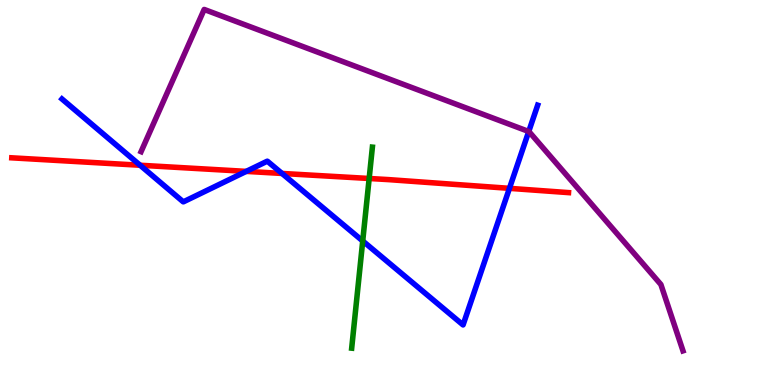[{'lines': ['blue', 'red'], 'intersections': [{'x': 1.81, 'y': 5.71}, {'x': 3.18, 'y': 5.55}, {'x': 3.64, 'y': 5.49}, {'x': 6.57, 'y': 5.11}]}, {'lines': ['green', 'red'], 'intersections': [{'x': 4.76, 'y': 5.36}]}, {'lines': ['purple', 'red'], 'intersections': []}, {'lines': ['blue', 'green'], 'intersections': [{'x': 4.68, 'y': 3.74}]}, {'lines': ['blue', 'purple'], 'intersections': [{'x': 6.82, 'y': 6.58}]}, {'lines': ['green', 'purple'], 'intersections': []}]